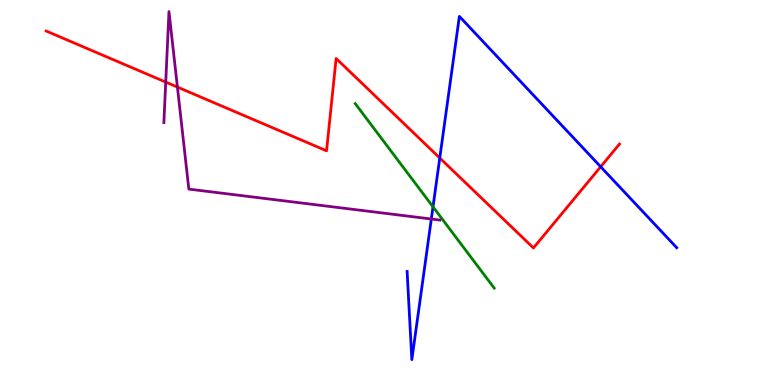[{'lines': ['blue', 'red'], 'intersections': [{'x': 5.67, 'y': 5.9}, {'x': 7.75, 'y': 5.67}]}, {'lines': ['green', 'red'], 'intersections': []}, {'lines': ['purple', 'red'], 'intersections': [{'x': 2.14, 'y': 7.87}, {'x': 2.29, 'y': 7.74}]}, {'lines': ['blue', 'green'], 'intersections': [{'x': 5.59, 'y': 4.63}]}, {'lines': ['blue', 'purple'], 'intersections': [{'x': 5.57, 'y': 4.31}]}, {'lines': ['green', 'purple'], 'intersections': []}]